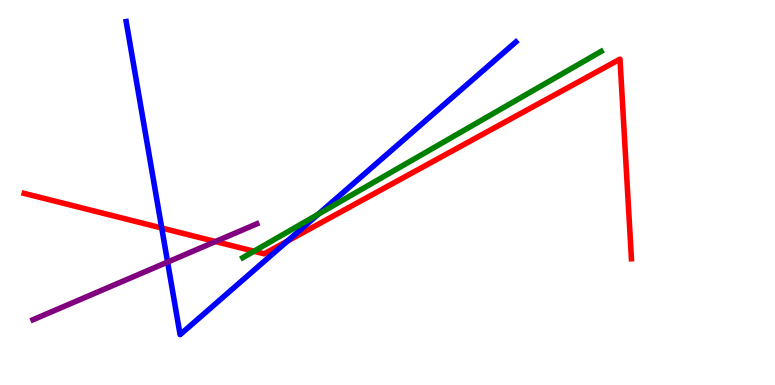[{'lines': ['blue', 'red'], 'intersections': [{'x': 2.09, 'y': 4.08}, {'x': 3.71, 'y': 3.74}]}, {'lines': ['green', 'red'], 'intersections': [{'x': 3.28, 'y': 3.47}]}, {'lines': ['purple', 'red'], 'intersections': [{'x': 2.78, 'y': 3.73}]}, {'lines': ['blue', 'green'], 'intersections': [{'x': 4.11, 'y': 4.43}]}, {'lines': ['blue', 'purple'], 'intersections': [{'x': 2.16, 'y': 3.19}]}, {'lines': ['green', 'purple'], 'intersections': []}]